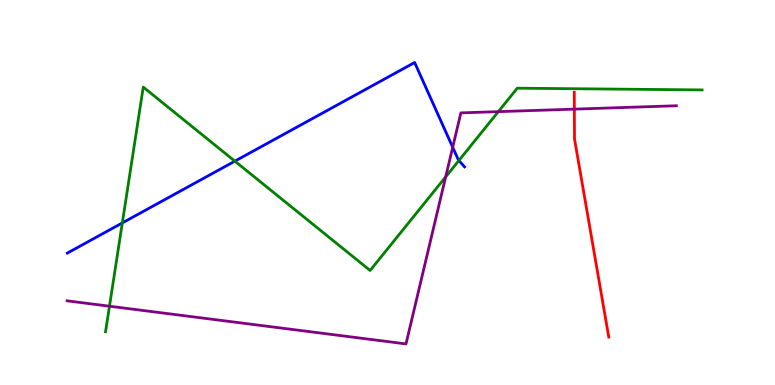[{'lines': ['blue', 'red'], 'intersections': []}, {'lines': ['green', 'red'], 'intersections': []}, {'lines': ['purple', 'red'], 'intersections': [{'x': 7.41, 'y': 7.17}]}, {'lines': ['blue', 'green'], 'intersections': [{'x': 1.58, 'y': 4.21}, {'x': 3.03, 'y': 5.81}, {'x': 5.92, 'y': 5.83}]}, {'lines': ['blue', 'purple'], 'intersections': [{'x': 5.84, 'y': 6.17}]}, {'lines': ['green', 'purple'], 'intersections': [{'x': 1.41, 'y': 2.05}, {'x': 5.75, 'y': 5.41}, {'x': 6.43, 'y': 7.1}]}]